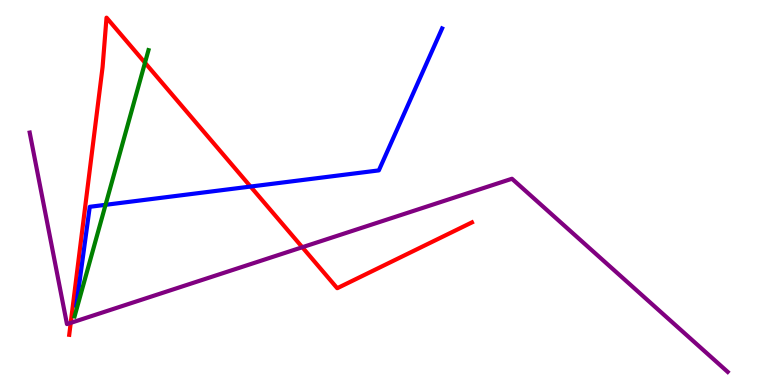[{'lines': ['blue', 'red'], 'intersections': [{'x': 3.23, 'y': 5.15}]}, {'lines': ['green', 'red'], 'intersections': [{'x': 1.87, 'y': 8.37}]}, {'lines': ['purple', 'red'], 'intersections': [{'x': 0.913, 'y': 1.61}, {'x': 3.9, 'y': 3.58}]}, {'lines': ['blue', 'green'], 'intersections': [{'x': 1.36, 'y': 4.68}]}, {'lines': ['blue', 'purple'], 'intersections': []}, {'lines': ['green', 'purple'], 'intersections': []}]